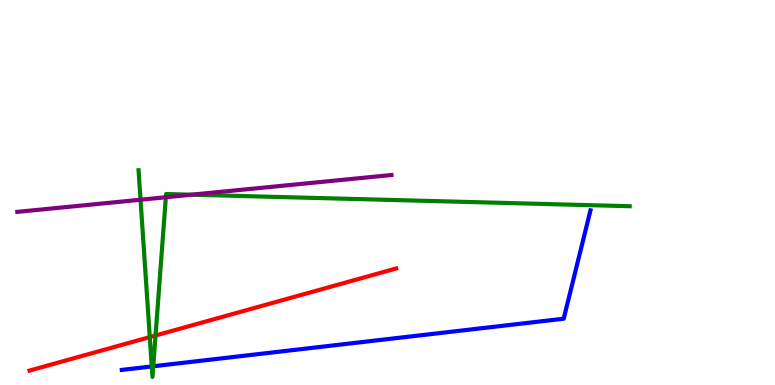[{'lines': ['blue', 'red'], 'intersections': []}, {'lines': ['green', 'red'], 'intersections': [{'x': 1.93, 'y': 1.24}, {'x': 2.01, 'y': 1.29}]}, {'lines': ['purple', 'red'], 'intersections': []}, {'lines': ['blue', 'green'], 'intersections': [{'x': 1.96, 'y': 0.482}, {'x': 1.98, 'y': 0.486}]}, {'lines': ['blue', 'purple'], 'intersections': []}, {'lines': ['green', 'purple'], 'intersections': [{'x': 1.81, 'y': 4.81}, {'x': 2.14, 'y': 4.88}, {'x': 2.47, 'y': 4.94}]}]